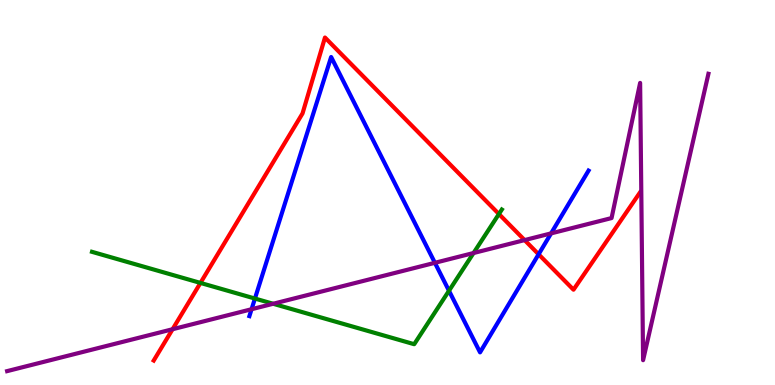[{'lines': ['blue', 'red'], 'intersections': [{'x': 6.95, 'y': 3.39}]}, {'lines': ['green', 'red'], 'intersections': [{'x': 2.59, 'y': 2.65}, {'x': 6.44, 'y': 4.44}]}, {'lines': ['purple', 'red'], 'intersections': [{'x': 2.23, 'y': 1.45}, {'x': 6.77, 'y': 3.76}]}, {'lines': ['blue', 'green'], 'intersections': [{'x': 3.29, 'y': 2.25}, {'x': 5.79, 'y': 2.45}]}, {'lines': ['blue', 'purple'], 'intersections': [{'x': 3.25, 'y': 1.97}, {'x': 5.61, 'y': 3.17}, {'x': 7.11, 'y': 3.94}]}, {'lines': ['green', 'purple'], 'intersections': [{'x': 3.52, 'y': 2.11}, {'x': 6.11, 'y': 3.43}]}]